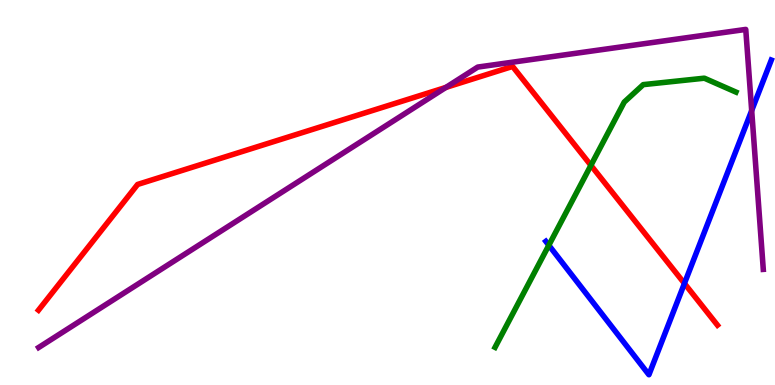[{'lines': ['blue', 'red'], 'intersections': [{'x': 8.83, 'y': 2.64}]}, {'lines': ['green', 'red'], 'intersections': [{'x': 7.62, 'y': 5.71}]}, {'lines': ['purple', 'red'], 'intersections': [{'x': 5.75, 'y': 7.73}]}, {'lines': ['blue', 'green'], 'intersections': [{'x': 7.08, 'y': 3.63}]}, {'lines': ['blue', 'purple'], 'intersections': [{'x': 9.7, 'y': 7.13}]}, {'lines': ['green', 'purple'], 'intersections': []}]